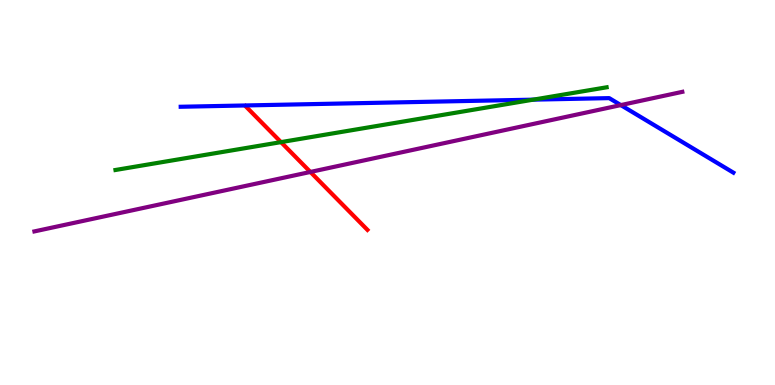[{'lines': ['blue', 'red'], 'intersections': []}, {'lines': ['green', 'red'], 'intersections': [{'x': 3.63, 'y': 6.31}]}, {'lines': ['purple', 'red'], 'intersections': [{'x': 4.0, 'y': 5.53}]}, {'lines': ['blue', 'green'], 'intersections': [{'x': 6.88, 'y': 7.41}]}, {'lines': ['blue', 'purple'], 'intersections': [{'x': 8.01, 'y': 7.27}]}, {'lines': ['green', 'purple'], 'intersections': []}]